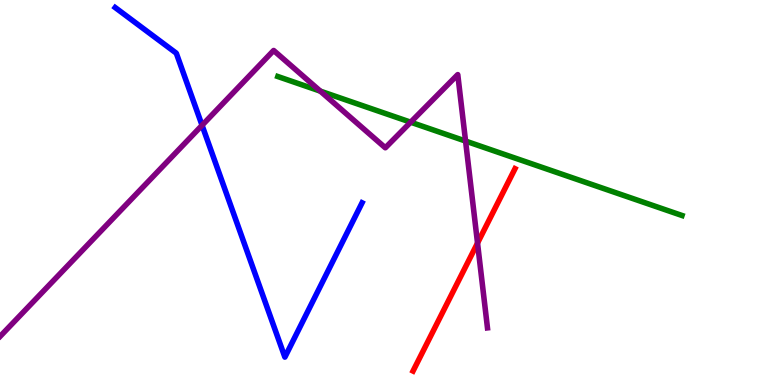[{'lines': ['blue', 'red'], 'intersections': []}, {'lines': ['green', 'red'], 'intersections': []}, {'lines': ['purple', 'red'], 'intersections': [{'x': 6.16, 'y': 3.69}]}, {'lines': ['blue', 'green'], 'intersections': []}, {'lines': ['blue', 'purple'], 'intersections': [{'x': 2.61, 'y': 6.75}]}, {'lines': ['green', 'purple'], 'intersections': [{'x': 4.13, 'y': 7.63}, {'x': 5.3, 'y': 6.83}, {'x': 6.01, 'y': 6.34}]}]